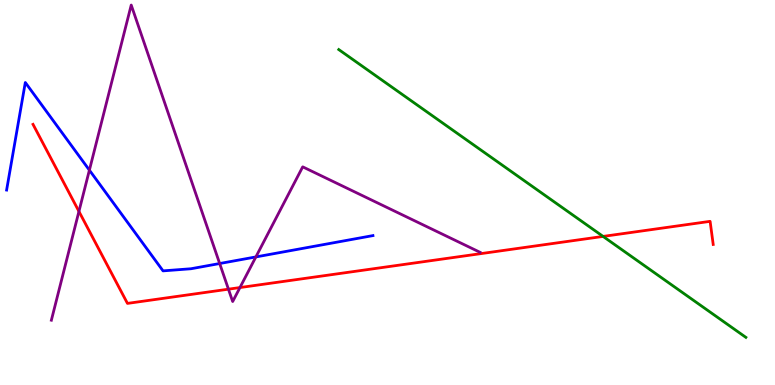[{'lines': ['blue', 'red'], 'intersections': []}, {'lines': ['green', 'red'], 'intersections': [{'x': 7.78, 'y': 3.86}]}, {'lines': ['purple', 'red'], 'intersections': [{'x': 1.02, 'y': 4.51}, {'x': 2.95, 'y': 2.49}, {'x': 3.1, 'y': 2.53}]}, {'lines': ['blue', 'green'], 'intersections': []}, {'lines': ['blue', 'purple'], 'intersections': [{'x': 1.15, 'y': 5.58}, {'x': 2.83, 'y': 3.16}, {'x': 3.3, 'y': 3.33}]}, {'lines': ['green', 'purple'], 'intersections': []}]